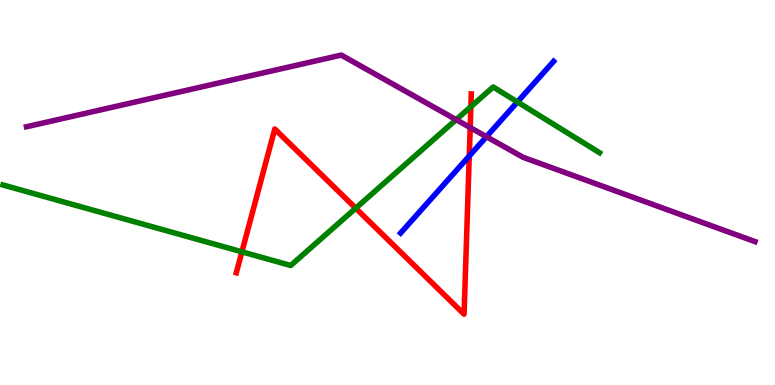[{'lines': ['blue', 'red'], 'intersections': [{'x': 6.05, 'y': 5.95}]}, {'lines': ['green', 'red'], 'intersections': [{'x': 3.12, 'y': 3.46}, {'x': 4.59, 'y': 4.59}, {'x': 6.08, 'y': 7.23}]}, {'lines': ['purple', 'red'], 'intersections': [{'x': 6.07, 'y': 6.69}]}, {'lines': ['blue', 'green'], 'intersections': [{'x': 6.68, 'y': 7.35}]}, {'lines': ['blue', 'purple'], 'intersections': [{'x': 6.28, 'y': 6.45}]}, {'lines': ['green', 'purple'], 'intersections': [{'x': 5.89, 'y': 6.89}]}]